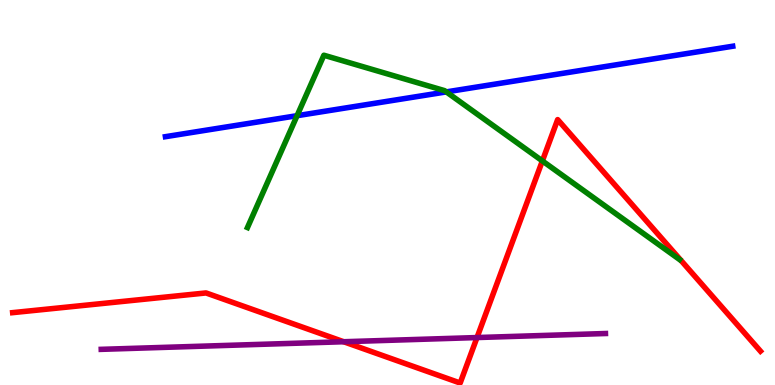[{'lines': ['blue', 'red'], 'intersections': []}, {'lines': ['green', 'red'], 'intersections': [{'x': 7.0, 'y': 5.82}]}, {'lines': ['purple', 'red'], 'intersections': [{'x': 4.43, 'y': 1.12}, {'x': 6.15, 'y': 1.23}]}, {'lines': ['blue', 'green'], 'intersections': [{'x': 3.83, 'y': 6.99}, {'x': 5.76, 'y': 7.61}]}, {'lines': ['blue', 'purple'], 'intersections': []}, {'lines': ['green', 'purple'], 'intersections': []}]